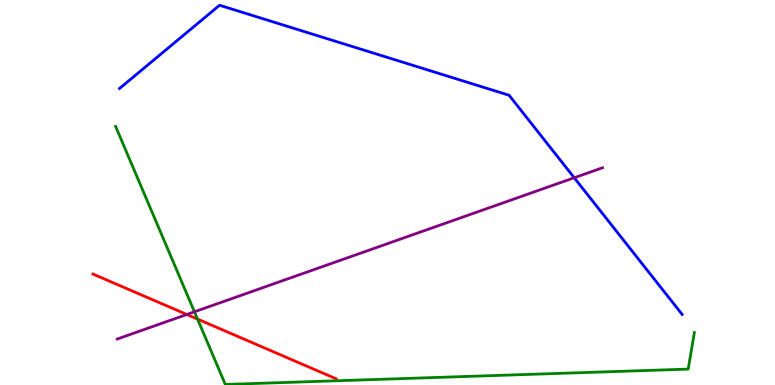[{'lines': ['blue', 'red'], 'intersections': []}, {'lines': ['green', 'red'], 'intersections': [{'x': 2.55, 'y': 1.71}]}, {'lines': ['purple', 'red'], 'intersections': [{'x': 2.41, 'y': 1.83}]}, {'lines': ['blue', 'green'], 'intersections': []}, {'lines': ['blue', 'purple'], 'intersections': [{'x': 7.41, 'y': 5.38}]}, {'lines': ['green', 'purple'], 'intersections': [{'x': 2.51, 'y': 1.9}]}]